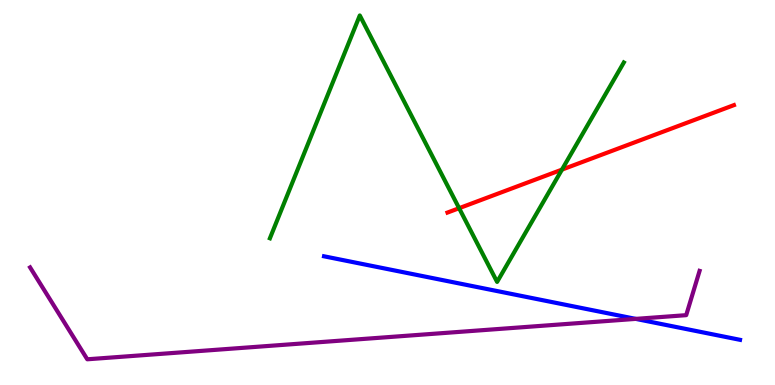[{'lines': ['blue', 'red'], 'intersections': []}, {'lines': ['green', 'red'], 'intersections': [{'x': 5.92, 'y': 4.59}, {'x': 7.25, 'y': 5.59}]}, {'lines': ['purple', 'red'], 'intersections': []}, {'lines': ['blue', 'green'], 'intersections': []}, {'lines': ['blue', 'purple'], 'intersections': [{'x': 8.2, 'y': 1.72}]}, {'lines': ['green', 'purple'], 'intersections': []}]